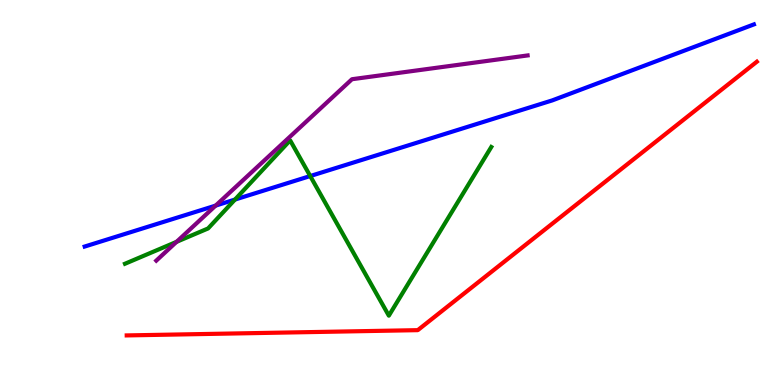[{'lines': ['blue', 'red'], 'intersections': []}, {'lines': ['green', 'red'], 'intersections': []}, {'lines': ['purple', 'red'], 'intersections': []}, {'lines': ['blue', 'green'], 'intersections': [{'x': 3.03, 'y': 4.82}, {'x': 4.0, 'y': 5.43}]}, {'lines': ['blue', 'purple'], 'intersections': [{'x': 2.78, 'y': 4.66}]}, {'lines': ['green', 'purple'], 'intersections': [{'x': 2.28, 'y': 3.72}]}]